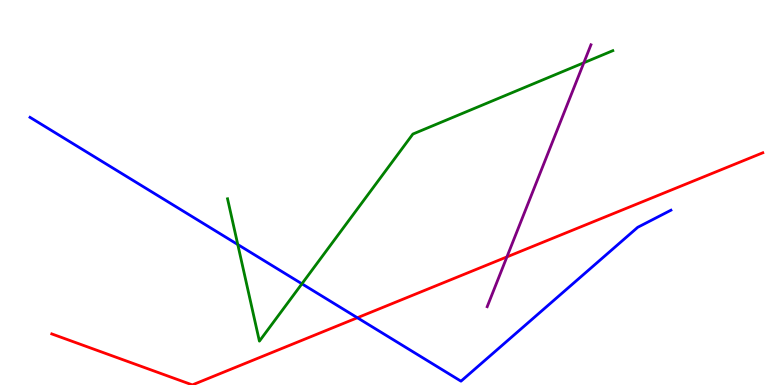[{'lines': ['blue', 'red'], 'intersections': [{'x': 4.61, 'y': 1.75}]}, {'lines': ['green', 'red'], 'intersections': []}, {'lines': ['purple', 'red'], 'intersections': [{'x': 6.54, 'y': 3.33}]}, {'lines': ['blue', 'green'], 'intersections': [{'x': 3.07, 'y': 3.65}, {'x': 3.9, 'y': 2.63}]}, {'lines': ['blue', 'purple'], 'intersections': []}, {'lines': ['green', 'purple'], 'intersections': [{'x': 7.53, 'y': 8.37}]}]